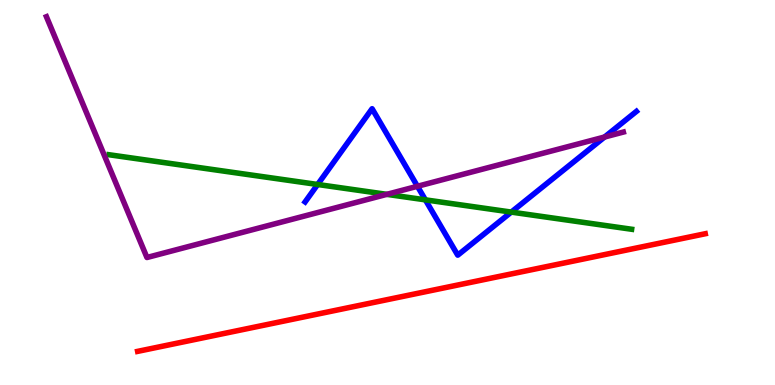[{'lines': ['blue', 'red'], 'intersections': []}, {'lines': ['green', 'red'], 'intersections': []}, {'lines': ['purple', 'red'], 'intersections': []}, {'lines': ['blue', 'green'], 'intersections': [{'x': 4.1, 'y': 5.21}, {'x': 5.49, 'y': 4.81}, {'x': 6.6, 'y': 4.49}]}, {'lines': ['blue', 'purple'], 'intersections': [{'x': 5.39, 'y': 5.16}, {'x': 7.8, 'y': 6.44}]}, {'lines': ['green', 'purple'], 'intersections': [{'x': 4.99, 'y': 4.95}]}]